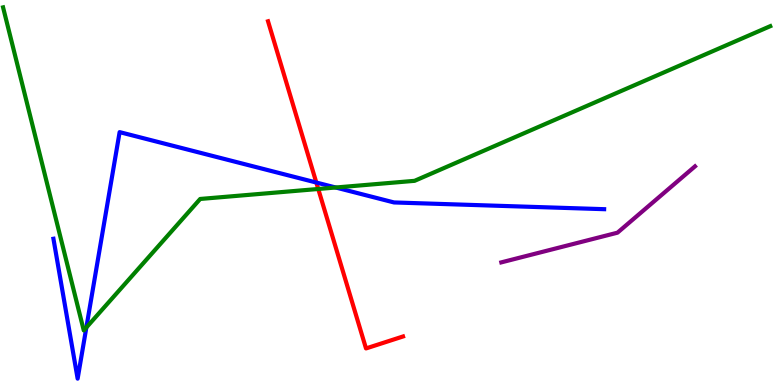[{'lines': ['blue', 'red'], 'intersections': [{'x': 4.08, 'y': 5.26}]}, {'lines': ['green', 'red'], 'intersections': [{'x': 4.11, 'y': 5.09}]}, {'lines': ['purple', 'red'], 'intersections': []}, {'lines': ['blue', 'green'], 'intersections': [{'x': 1.11, 'y': 1.49}, {'x': 4.33, 'y': 5.13}]}, {'lines': ['blue', 'purple'], 'intersections': []}, {'lines': ['green', 'purple'], 'intersections': []}]